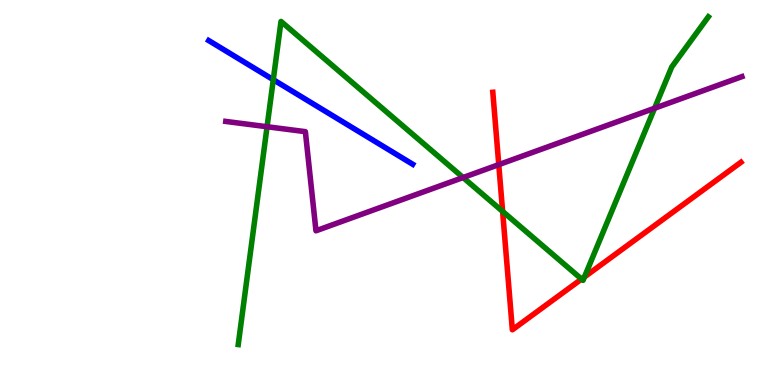[{'lines': ['blue', 'red'], 'intersections': []}, {'lines': ['green', 'red'], 'intersections': [{'x': 6.49, 'y': 4.51}, {'x': 7.5, 'y': 2.75}, {'x': 7.54, 'y': 2.81}]}, {'lines': ['purple', 'red'], 'intersections': [{'x': 6.44, 'y': 5.72}]}, {'lines': ['blue', 'green'], 'intersections': [{'x': 3.53, 'y': 7.93}]}, {'lines': ['blue', 'purple'], 'intersections': []}, {'lines': ['green', 'purple'], 'intersections': [{'x': 3.45, 'y': 6.71}, {'x': 5.98, 'y': 5.39}, {'x': 8.45, 'y': 7.19}]}]